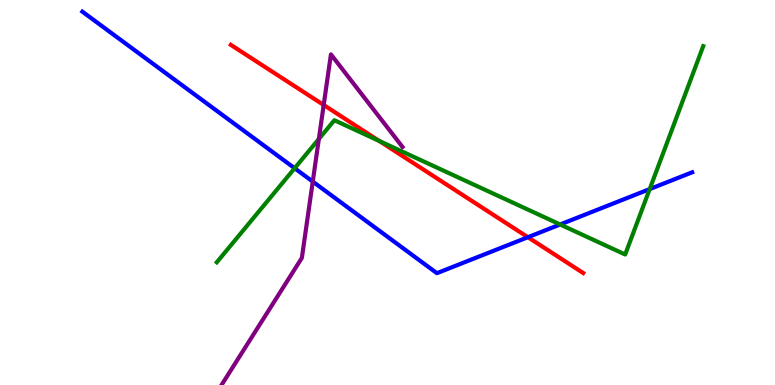[{'lines': ['blue', 'red'], 'intersections': [{'x': 6.81, 'y': 3.84}]}, {'lines': ['green', 'red'], 'intersections': [{'x': 4.89, 'y': 6.34}]}, {'lines': ['purple', 'red'], 'intersections': [{'x': 4.18, 'y': 7.27}]}, {'lines': ['blue', 'green'], 'intersections': [{'x': 3.8, 'y': 5.63}, {'x': 7.23, 'y': 4.17}, {'x': 8.38, 'y': 5.09}]}, {'lines': ['blue', 'purple'], 'intersections': [{'x': 4.04, 'y': 5.28}]}, {'lines': ['green', 'purple'], 'intersections': [{'x': 4.11, 'y': 6.39}]}]